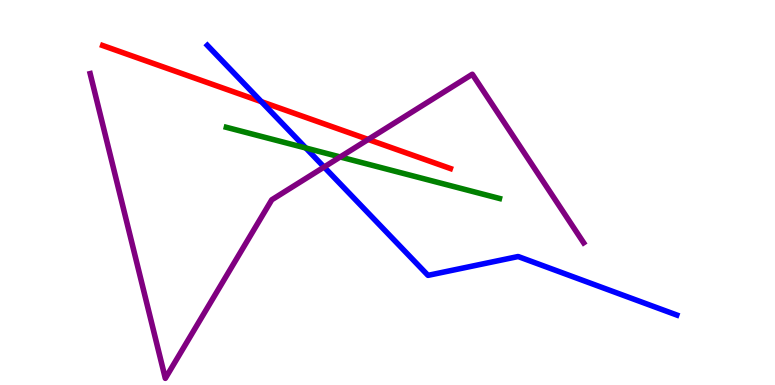[{'lines': ['blue', 'red'], 'intersections': [{'x': 3.37, 'y': 7.36}]}, {'lines': ['green', 'red'], 'intersections': []}, {'lines': ['purple', 'red'], 'intersections': [{'x': 4.75, 'y': 6.38}]}, {'lines': ['blue', 'green'], 'intersections': [{'x': 3.95, 'y': 6.16}]}, {'lines': ['blue', 'purple'], 'intersections': [{'x': 4.18, 'y': 5.66}]}, {'lines': ['green', 'purple'], 'intersections': [{'x': 4.39, 'y': 5.92}]}]